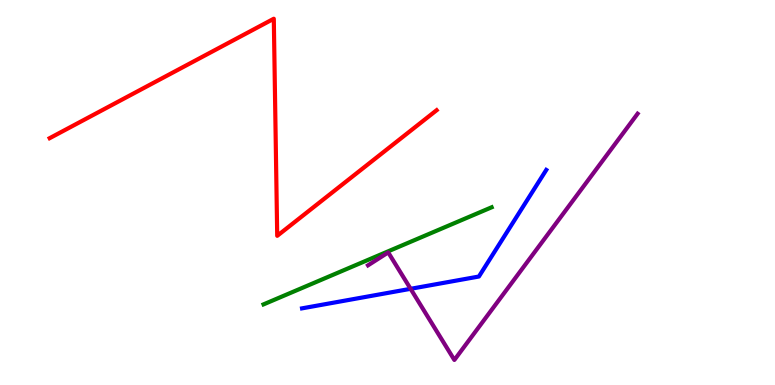[{'lines': ['blue', 'red'], 'intersections': []}, {'lines': ['green', 'red'], 'intersections': []}, {'lines': ['purple', 'red'], 'intersections': []}, {'lines': ['blue', 'green'], 'intersections': []}, {'lines': ['blue', 'purple'], 'intersections': [{'x': 5.3, 'y': 2.5}]}, {'lines': ['green', 'purple'], 'intersections': []}]